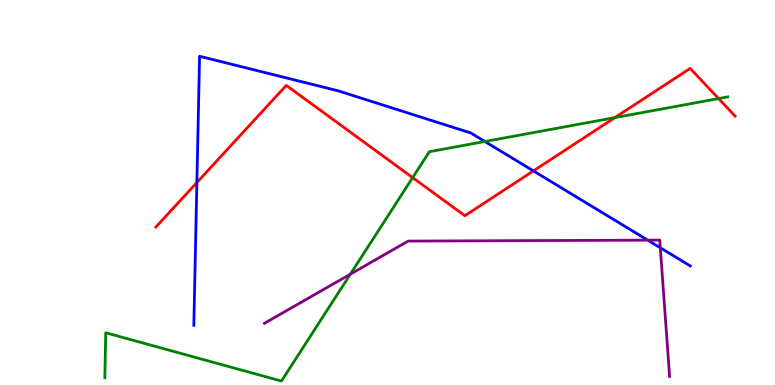[{'lines': ['blue', 'red'], 'intersections': [{'x': 2.54, 'y': 5.26}, {'x': 6.88, 'y': 5.56}]}, {'lines': ['green', 'red'], 'intersections': [{'x': 5.32, 'y': 5.39}, {'x': 7.93, 'y': 6.95}, {'x': 9.27, 'y': 7.44}]}, {'lines': ['purple', 'red'], 'intersections': []}, {'lines': ['blue', 'green'], 'intersections': [{'x': 6.26, 'y': 6.32}]}, {'lines': ['blue', 'purple'], 'intersections': [{'x': 8.36, 'y': 3.76}, {'x': 8.52, 'y': 3.56}]}, {'lines': ['green', 'purple'], 'intersections': [{'x': 4.52, 'y': 2.88}]}]